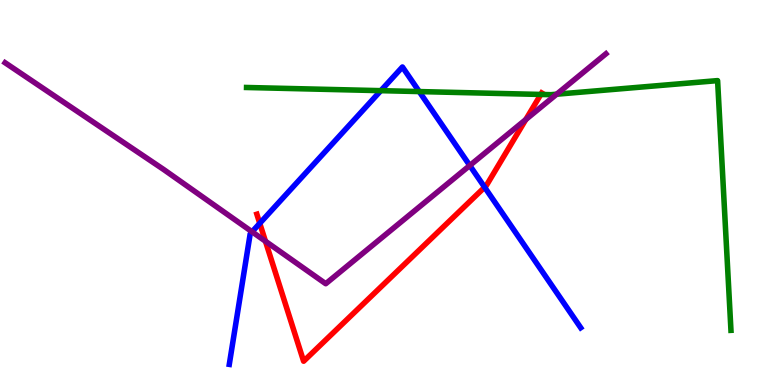[{'lines': ['blue', 'red'], 'intersections': [{'x': 3.35, 'y': 4.2}, {'x': 6.25, 'y': 5.14}]}, {'lines': ['green', 'red'], 'intersections': [{'x': 6.98, 'y': 7.55}]}, {'lines': ['purple', 'red'], 'intersections': [{'x': 3.43, 'y': 3.73}, {'x': 6.78, 'y': 6.9}]}, {'lines': ['blue', 'green'], 'intersections': [{'x': 4.91, 'y': 7.65}, {'x': 5.41, 'y': 7.62}]}, {'lines': ['blue', 'purple'], 'intersections': [{'x': 3.25, 'y': 3.98}, {'x': 6.06, 'y': 5.7}]}, {'lines': ['green', 'purple'], 'intersections': [{'x': 7.18, 'y': 7.55}]}]